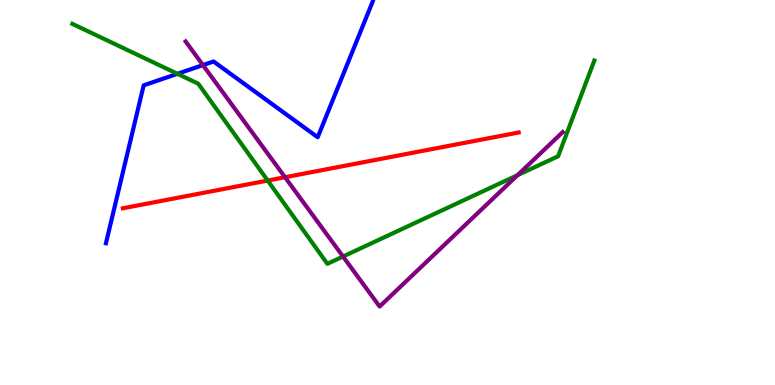[{'lines': ['blue', 'red'], 'intersections': []}, {'lines': ['green', 'red'], 'intersections': [{'x': 3.45, 'y': 5.31}]}, {'lines': ['purple', 'red'], 'intersections': [{'x': 3.68, 'y': 5.4}]}, {'lines': ['blue', 'green'], 'intersections': [{'x': 2.29, 'y': 8.08}]}, {'lines': ['blue', 'purple'], 'intersections': [{'x': 2.62, 'y': 8.31}]}, {'lines': ['green', 'purple'], 'intersections': [{'x': 4.43, 'y': 3.34}, {'x': 6.68, 'y': 5.45}]}]